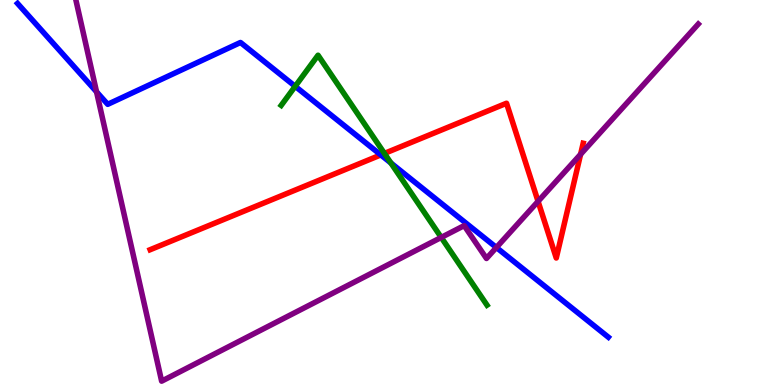[{'lines': ['blue', 'red'], 'intersections': [{'x': 4.91, 'y': 5.98}]}, {'lines': ['green', 'red'], 'intersections': [{'x': 4.96, 'y': 6.01}]}, {'lines': ['purple', 'red'], 'intersections': [{'x': 6.94, 'y': 4.77}, {'x': 7.49, 'y': 5.99}]}, {'lines': ['blue', 'green'], 'intersections': [{'x': 3.81, 'y': 7.76}, {'x': 5.04, 'y': 5.77}]}, {'lines': ['blue', 'purple'], 'intersections': [{'x': 1.25, 'y': 7.62}, {'x': 6.41, 'y': 3.57}]}, {'lines': ['green', 'purple'], 'intersections': [{'x': 5.69, 'y': 3.83}]}]